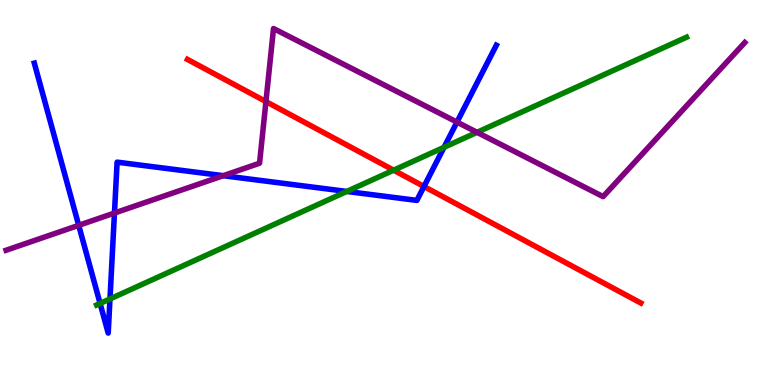[{'lines': ['blue', 'red'], 'intersections': [{'x': 5.47, 'y': 5.16}]}, {'lines': ['green', 'red'], 'intersections': [{'x': 5.08, 'y': 5.58}]}, {'lines': ['purple', 'red'], 'intersections': [{'x': 3.43, 'y': 7.36}]}, {'lines': ['blue', 'green'], 'intersections': [{'x': 1.29, 'y': 2.12}, {'x': 1.42, 'y': 2.24}, {'x': 4.47, 'y': 5.03}, {'x': 5.73, 'y': 6.17}]}, {'lines': ['blue', 'purple'], 'intersections': [{'x': 1.02, 'y': 4.15}, {'x': 1.48, 'y': 4.47}, {'x': 2.88, 'y': 5.44}, {'x': 5.9, 'y': 6.83}]}, {'lines': ['green', 'purple'], 'intersections': [{'x': 6.16, 'y': 6.56}]}]